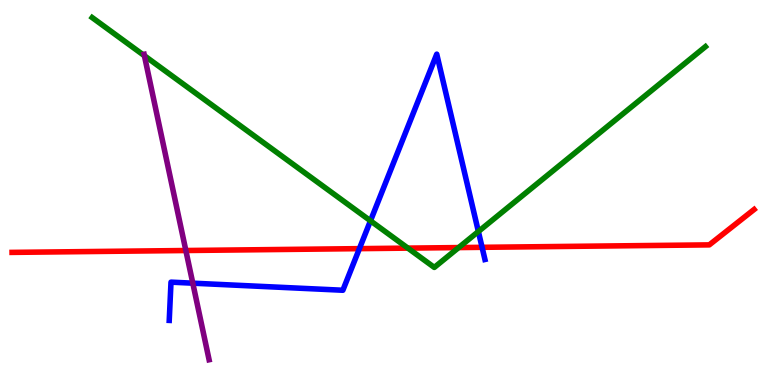[{'lines': ['blue', 'red'], 'intersections': [{'x': 4.64, 'y': 3.54}, {'x': 6.22, 'y': 3.58}]}, {'lines': ['green', 'red'], 'intersections': [{'x': 5.26, 'y': 3.56}, {'x': 5.92, 'y': 3.57}]}, {'lines': ['purple', 'red'], 'intersections': [{'x': 2.4, 'y': 3.49}]}, {'lines': ['blue', 'green'], 'intersections': [{'x': 4.78, 'y': 4.26}, {'x': 6.17, 'y': 3.99}]}, {'lines': ['blue', 'purple'], 'intersections': [{'x': 2.49, 'y': 2.64}]}, {'lines': ['green', 'purple'], 'intersections': [{'x': 1.86, 'y': 8.55}]}]